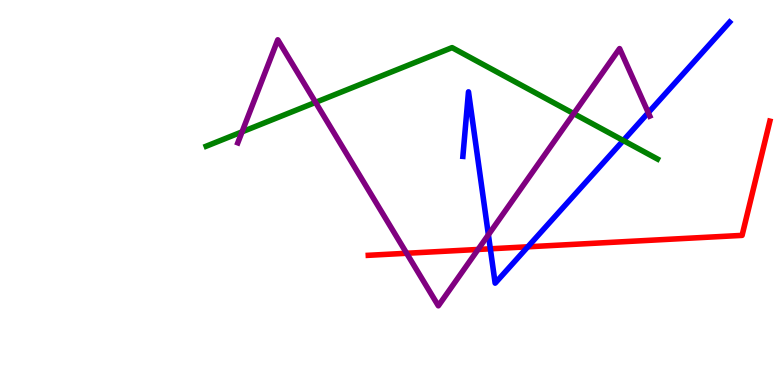[{'lines': ['blue', 'red'], 'intersections': [{'x': 6.33, 'y': 3.54}, {'x': 6.81, 'y': 3.59}]}, {'lines': ['green', 'red'], 'intersections': []}, {'lines': ['purple', 'red'], 'intersections': [{'x': 5.25, 'y': 3.42}, {'x': 6.17, 'y': 3.52}]}, {'lines': ['blue', 'green'], 'intersections': [{'x': 8.04, 'y': 6.35}]}, {'lines': ['blue', 'purple'], 'intersections': [{'x': 6.3, 'y': 3.9}, {'x': 8.36, 'y': 7.07}]}, {'lines': ['green', 'purple'], 'intersections': [{'x': 3.12, 'y': 6.58}, {'x': 4.07, 'y': 7.34}, {'x': 7.4, 'y': 7.05}]}]